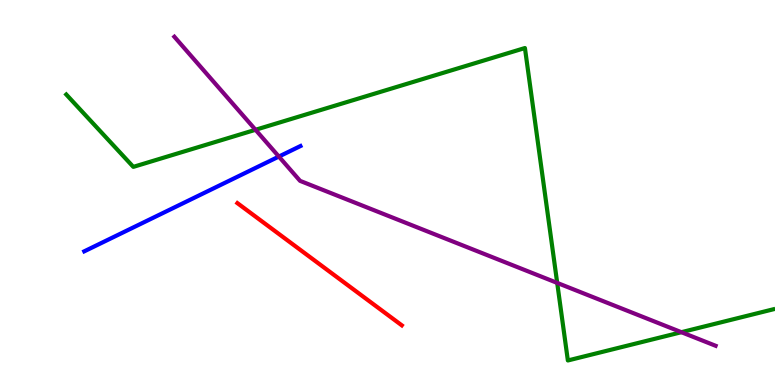[{'lines': ['blue', 'red'], 'intersections': []}, {'lines': ['green', 'red'], 'intersections': []}, {'lines': ['purple', 'red'], 'intersections': []}, {'lines': ['blue', 'green'], 'intersections': []}, {'lines': ['blue', 'purple'], 'intersections': [{'x': 3.6, 'y': 5.93}]}, {'lines': ['green', 'purple'], 'intersections': [{'x': 3.3, 'y': 6.63}, {'x': 7.19, 'y': 2.65}, {'x': 8.79, 'y': 1.37}]}]